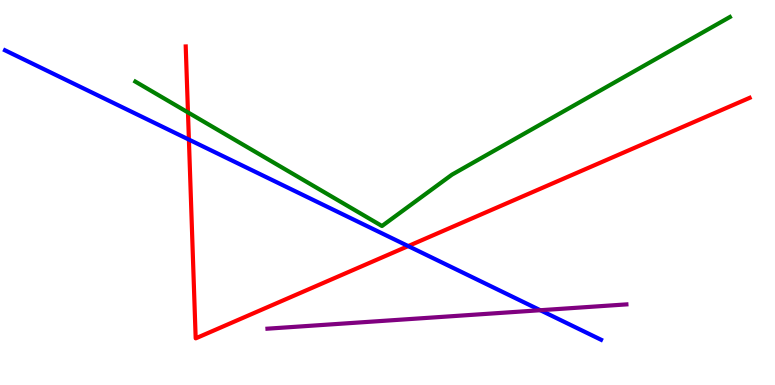[{'lines': ['blue', 'red'], 'intersections': [{'x': 2.44, 'y': 6.37}, {'x': 5.27, 'y': 3.61}]}, {'lines': ['green', 'red'], 'intersections': [{'x': 2.43, 'y': 7.08}]}, {'lines': ['purple', 'red'], 'intersections': []}, {'lines': ['blue', 'green'], 'intersections': []}, {'lines': ['blue', 'purple'], 'intersections': [{'x': 6.97, 'y': 1.94}]}, {'lines': ['green', 'purple'], 'intersections': []}]